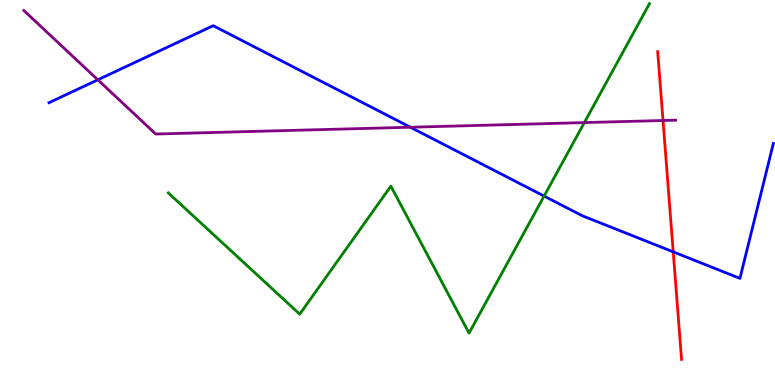[{'lines': ['blue', 'red'], 'intersections': [{'x': 8.69, 'y': 3.46}]}, {'lines': ['green', 'red'], 'intersections': []}, {'lines': ['purple', 'red'], 'intersections': [{'x': 8.56, 'y': 6.87}]}, {'lines': ['blue', 'green'], 'intersections': [{'x': 7.02, 'y': 4.91}]}, {'lines': ['blue', 'purple'], 'intersections': [{'x': 1.26, 'y': 7.93}, {'x': 5.3, 'y': 6.7}]}, {'lines': ['green', 'purple'], 'intersections': [{'x': 7.54, 'y': 6.82}]}]